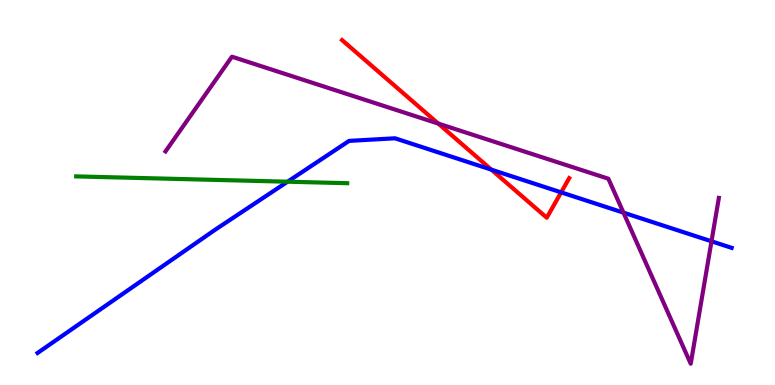[{'lines': ['blue', 'red'], 'intersections': [{'x': 6.34, 'y': 5.59}, {'x': 7.24, 'y': 5.0}]}, {'lines': ['green', 'red'], 'intersections': []}, {'lines': ['purple', 'red'], 'intersections': [{'x': 5.66, 'y': 6.79}]}, {'lines': ['blue', 'green'], 'intersections': [{'x': 3.71, 'y': 5.28}]}, {'lines': ['blue', 'purple'], 'intersections': [{'x': 8.04, 'y': 4.48}, {'x': 9.18, 'y': 3.73}]}, {'lines': ['green', 'purple'], 'intersections': []}]